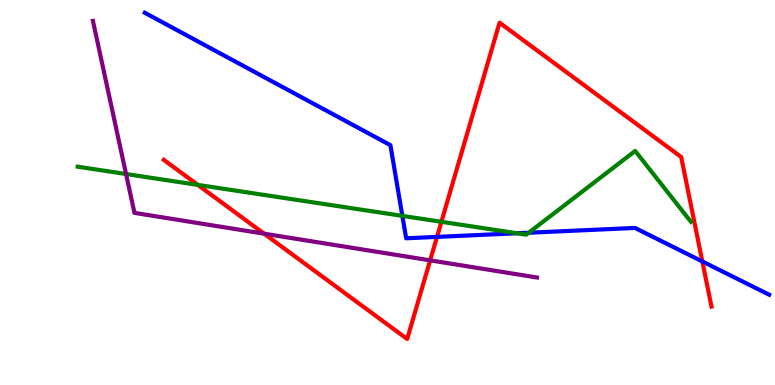[{'lines': ['blue', 'red'], 'intersections': [{'x': 5.64, 'y': 3.85}, {'x': 9.06, 'y': 3.21}]}, {'lines': ['green', 'red'], 'intersections': [{'x': 2.55, 'y': 5.2}, {'x': 5.7, 'y': 4.24}]}, {'lines': ['purple', 'red'], 'intersections': [{'x': 3.41, 'y': 3.93}, {'x': 5.55, 'y': 3.24}]}, {'lines': ['blue', 'green'], 'intersections': [{'x': 5.19, 'y': 4.39}, {'x': 6.67, 'y': 3.94}, {'x': 6.82, 'y': 3.95}]}, {'lines': ['blue', 'purple'], 'intersections': []}, {'lines': ['green', 'purple'], 'intersections': [{'x': 1.63, 'y': 5.48}]}]